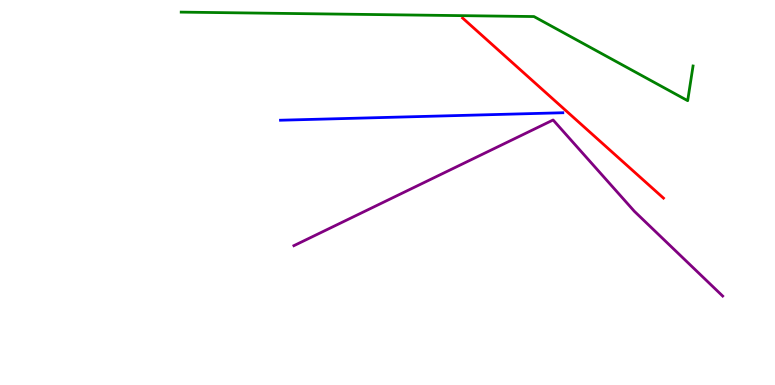[{'lines': ['blue', 'red'], 'intersections': []}, {'lines': ['green', 'red'], 'intersections': []}, {'lines': ['purple', 'red'], 'intersections': []}, {'lines': ['blue', 'green'], 'intersections': []}, {'lines': ['blue', 'purple'], 'intersections': []}, {'lines': ['green', 'purple'], 'intersections': []}]